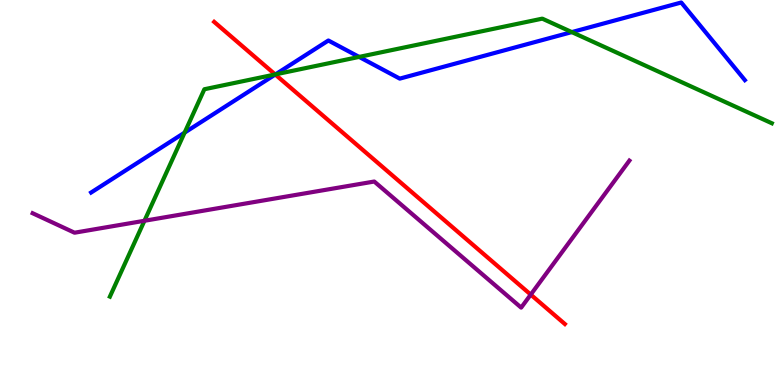[{'lines': ['blue', 'red'], 'intersections': [{'x': 3.55, 'y': 8.06}]}, {'lines': ['green', 'red'], 'intersections': [{'x': 3.55, 'y': 8.07}]}, {'lines': ['purple', 'red'], 'intersections': [{'x': 6.85, 'y': 2.35}]}, {'lines': ['blue', 'green'], 'intersections': [{'x': 2.38, 'y': 6.56}, {'x': 3.55, 'y': 8.07}, {'x': 4.63, 'y': 8.52}, {'x': 7.38, 'y': 9.17}]}, {'lines': ['blue', 'purple'], 'intersections': []}, {'lines': ['green', 'purple'], 'intersections': [{'x': 1.86, 'y': 4.27}]}]